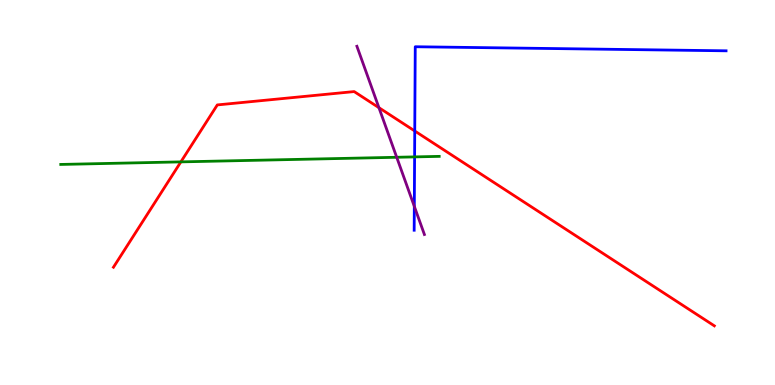[{'lines': ['blue', 'red'], 'intersections': [{'x': 5.35, 'y': 6.6}]}, {'lines': ['green', 'red'], 'intersections': [{'x': 2.33, 'y': 5.8}]}, {'lines': ['purple', 'red'], 'intersections': [{'x': 4.89, 'y': 7.2}]}, {'lines': ['blue', 'green'], 'intersections': [{'x': 5.35, 'y': 5.92}]}, {'lines': ['blue', 'purple'], 'intersections': [{'x': 5.35, 'y': 4.64}]}, {'lines': ['green', 'purple'], 'intersections': [{'x': 5.12, 'y': 5.91}]}]